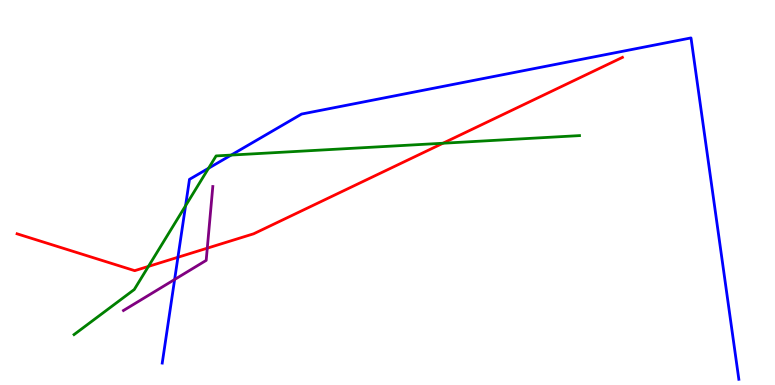[{'lines': ['blue', 'red'], 'intersections': [{'x': 2.3, 'y': 3.32}]}, {'lines': ['green', 'red'], 'intersections': [{'x': 1.92, 'y': 3.08}, {'x': 5.72, 'y': 6.28}]}, {'lines': ['purple', 'red'], 'intersections': [{'x': 2.67, 'y': 3.55}]}, {'lines': ['blue', 'green'], 'intersections': [{'x': 2.39, 'y': 4.66}, {'x': 2.69, 'y': 5.63}, {'x': 2.98, 'y': 5.97}]}, {'lines': ['blue', 'purple'], 'intersections': [{'x': 2.25, 'y': 2.74}]}, {'lines': ['green', 'purple'], 'intersections': []}]